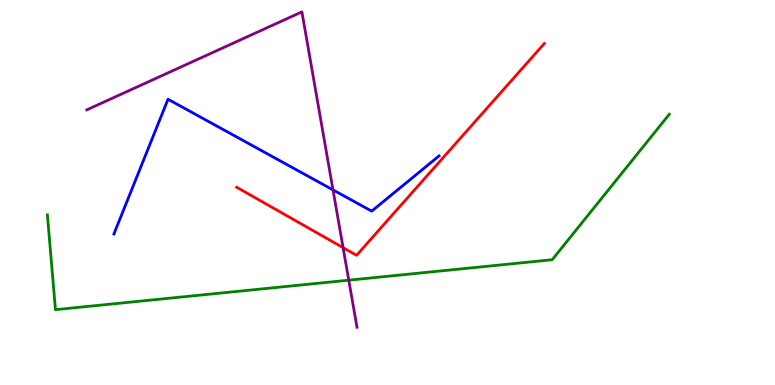[{'lines': ['blue', 'red'], 'intersections': []}, {'lines': ['green', 'red'], 'intersections': []}, {'lines': ['purple', 'red'], 'intersections': [{'x': 4.43, 'y': 3.57}]}, {'lines': ['blue', 'green'], 'intersections': []}, {'lines': ['blue', 'purple'], 'intersections': [{'x': 4.3, 'y': 5.07}]}, {'lines': ['green', 'purple'], 'intersections': [{'x': 4.5, 'y': 2.72}]}]